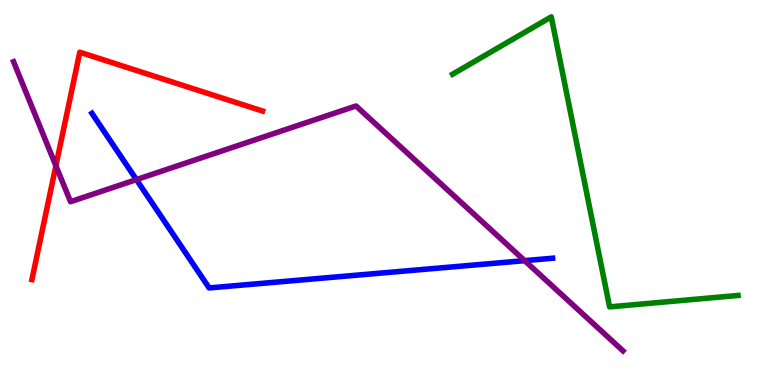[{'lines': ['blue', 'red'], 'intersections': []}, {'lines': ['green', 'red'], 'intersections': []}, {'lines': ['purple', 'red'], 'intersections': [{'x': 0.721, 'y': 5.69}]}, {'lines': ['blue', 'green'], 'intersections': []}, {'lines': ['blue', 'purple'], 'intersections': [{'x': 1.76, 'y': 5.33}, {'x': 6.77, 'y': 3.23}]}, {'lines': ['green', 'purple'], 'intersections': []}]